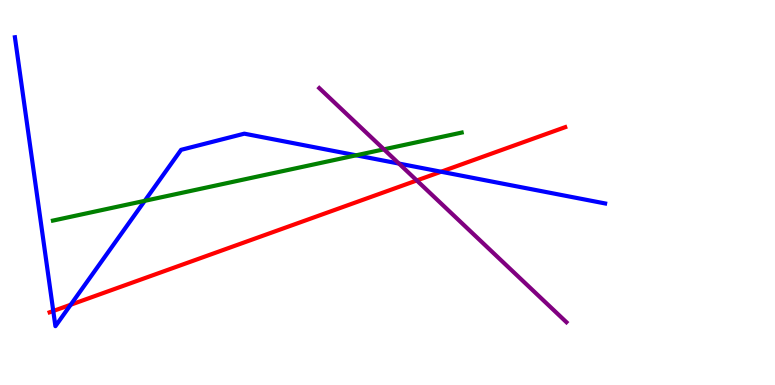[{'lines': ['blue', 'red'], 'intersections': [{'x': 0.687, 'y': 1.92}, {'x': 0.912, 'y': 2.08}, {'x': 5.69, 'y': 5.54}]}, {'lines': ['green', 'red'], 'intersections': []}, {'lines': ['purple', 'red'], 'intersections': [{'x': 5.38, 'y': 5.31}]}, {'lines': ['blue', 'green'], 'intersections': [{'x': 1.87, 'y': 4.78}, {'x': 4.6, 'y': 5.97}]}, {'lines': ['blue', 'purple'], 'intersections': [{'x': 5.15, 'y': 5.75}]}, {'lines': ['green', 'purple'], 'intersections': [{'x': 4.95, 'y': 6.12}]}]